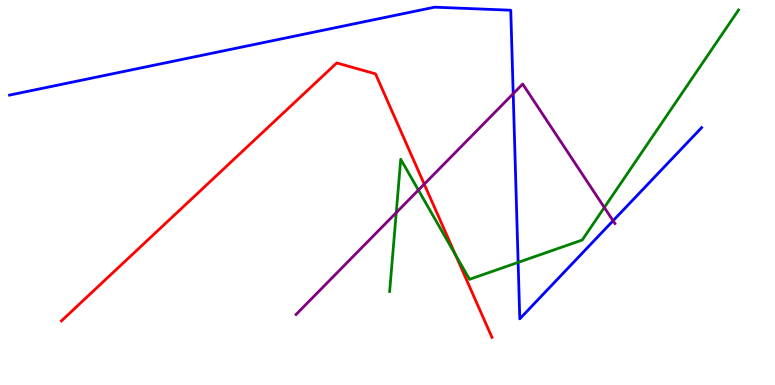[{'lines': ['blue', 'red'], 'intersections': []}, {'lines': ['green', 'red'], 'intersections': [{'x': 5.88, 'y': 3.38}]}, {'lines': ['purple', 'red'], 'intersections': [{'x': 5.47, 'y': 5.22}]}, {'lines': ['blue', 'green'], 'intersections': [{'x': 6.69, 'y': 3.18}]}, {'lines': ['blue', 'purple'], 'intersections': [{'x': 6.62, 'y': 7.57}, {'x': 7.91, 'y': 4.27}]}, {'lines': ['green', 'purple'], 'intersections': [{'x': 5.11, 'y': 4.48}, {'x': 5.4, 'y': 5.06}, {'x': 7.8, 'y': 4.61}]}]